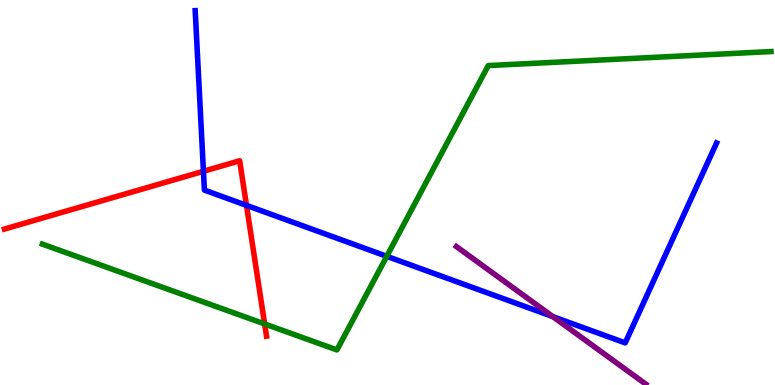[{'lines': ['blue', 'red'], 'intersections': [{'x': 2.63, 'y': 5.55}, {'x': 3.18, 'y': 4.67}]}, {'lines': ['green', 'red'], 'intersections': [{'x': 3.41, 'y': 1.59}]}, {'lines': ['purple', 'red'], 'intersections': []}, {'lines': ['blue', 'green'], 'intersections': [{'x': 4.99, 'y': 3.34}]}, {'lines': ['blue', 'purple'], 'intersections': [{'x': 7.13, 'y': 1.78}]}, {'lines': ['green', 'purple'], 'intersections': []}]